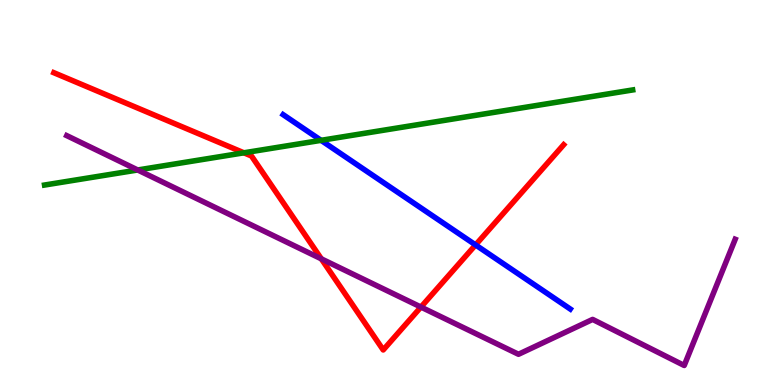[{'lines': ['blue', 'red'], 'intersections': [{'x': 6.14, 'y': 3.64}]}, {'lines': ['green', 'red'], 'intersections': [{'x': 3.15, 'y': 6.03}]}, {'lines': ['purple', 'red'], 'intersections': [{'x': 4.15, 'y': 3.28}, {'x': 5.43, 'y': 2.02}]}, {'lines': ['blue', 'green'], 'intersections': [{'x': 4.14, 'y': 6.36}]}, {'lines': ['blue', 'purple'], 'intersections': []}, {'lines': ['green', 'purple'], 'intersections': [{'x': 1.78, 'y': 5.59}]}]